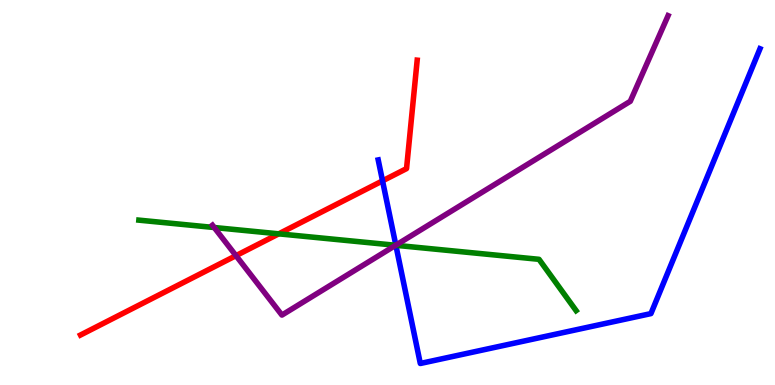[{'lines': ['blue', 'red'], 'intersections': [{'x': 4.94, 'y': 5.3}]}, {'lines': ['green', 'red'], 'intersections': [{'x': 3.6, 'y': 3.93}]}, {'lines': ['purple', 'red'], 'intersections': [{'x': 3.04, 'y': 3.36}]}, {'lines': ['blue', 'green'], 'intersections': [{'x': 5.11, 'y': 3.63}]}, {'lines': ['blue', 'purple'], 'intersections': [{'x': 5.11, 'y': 3.63}]}, {'lines': ['green', 'purple'], 'intersections': [{'x': 2.76, 'y': 4.09}, {'x': 5.11, 'y': 3.63}]}]